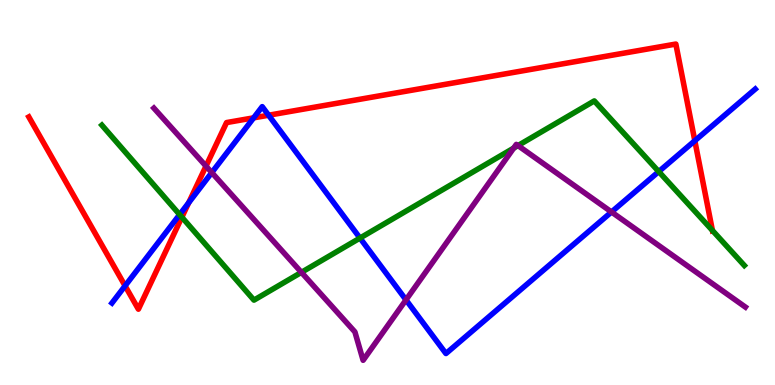[{'lines': ['blue', 'red'], 'intersections': [{'x': 1.61, 'y': 2.58}, {'x': 2.43, 'y': 4.73}, {'x': 3.27, 'y': 6.94}, {'x': 3.47, 'y': 7.01}, {'x': 8.97, 'y': 6.34}]}, {'lines': ['green', 'red'], 'intersections': [{'x': 2.35, 'y': 4.36}, {'x': 9.19, 'y': 4.01}]}, {'lines': ['purple', 'red'], 'intersections': [{'x': 2.66, 'y': 5.69}]}, {'lines': ['blue', 'green'], 'intersections': [{'x': 2.32, 'y': 4.43}, {'x': 4.65, 'y': 3.82}, {'x': 8.5, 'y': 5.54}]}, {'lines': ['blue', 'purple'], 'intersections': [{'x': 2.73, 'y': 5.52}, {'x': 5.24, 'y': 2.21}, {'x': 7.89, 'y': 4.49}]}, {'lines': ['green', 'purple'], 'intersections': [{'x': 3.89, 'y': 2.93}, {'x': 6.63, 'y': 6.15}, {'x': 6.68, 'y': 6.22}]}]